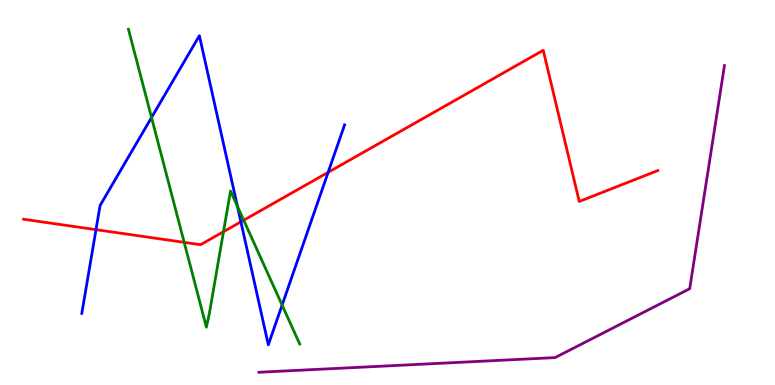[{'lines': ['blue', 'red'], 'intersections': [{'x': 1.24, 'y': 4.03}, {'x': 3.11, 'y': 4.24}, {'x': 4.23, 'y': 5.52}]}, {'lines': ['green', 'red'], 'intersections': [{'x': 2.38, 'y': 3.71}, {'x': 2.88, 'y': 3.98}, {'x': 3.14, 'y': 4.28}]}, {'lines': ['purple', 'red'], 'intersections': []}, {'lines': ['blue', 'green'], 'intersections': [{'x': 1.96, 'y': 6.95}, {'x': 3.06, 'y': 4.64}, {'x': 3.64, 'y': 2.08}]}, {'lines': ['blue', 'purple'], 'intersections': []}, {'lines': ['green', 'purple'], 'intersections': []}]